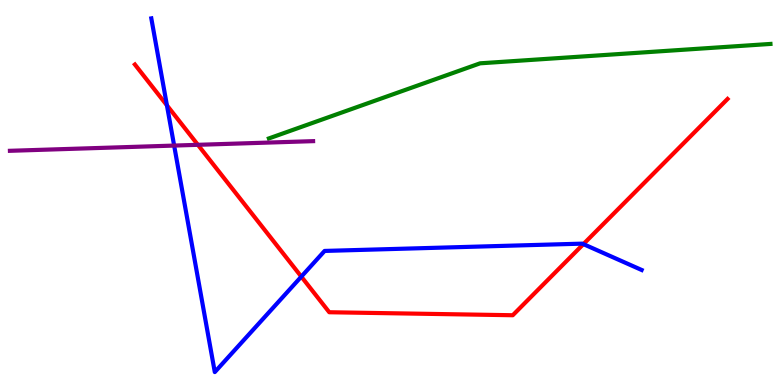[{'lines': ['blue', 'red'], 'intersections': [{'x': 2.15, 'y': 7.26}, {'x': 3.89, 'y': 2.81}, {'x': 7.53, 'y': 3.66}]}, {'lines': ['green', 'red'], 'intersections': []}, {'lines': ['purple', 'red'], 'intersections': [{'x': 2.55, 'y': 6.24}]}, {'lines': ['blue', 'green'], 'intersections': []}, {'lines': ['blue', 'purple'], 'intersections': [{'x': 2.25, 'y': 6.22}]}, {'lines': ['green', 'purple'], 'intersections': []}]